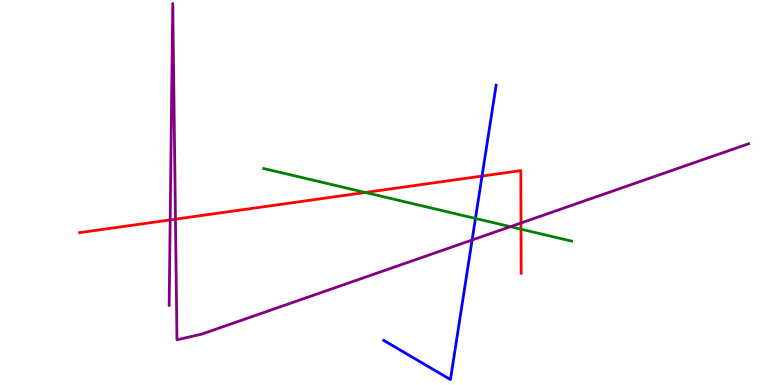[{'lines': ['blue', 'red'], 'intersections': [{'x': 6.22, 'y': 5.43}]}, {'lines': ['green', 'red'], 'intersections': [{'x': 4.71, 'y': 5.0}, {'x': 6.72, 'y': 4.05}]}, {'lines': ['purple', 'red'], 'intersections': [{'x': 2.2, 'y': 4.29}, {'x': 2.26, 'y': 4.31}, {'x': 6.72, 'y': 4.21}]}, {'lines': ['blue', 'green'], 'intersections': [{'x': 6.13, 'y': 4.33}]}, {'lines': ['blue', 'purple'], 'intersections': [{'x': 6.09, 'y': 3.77}]}, {'lines': ['green', 'purple'], 'intersections': [{'x': 6.59, 'y': 4.11}]}]